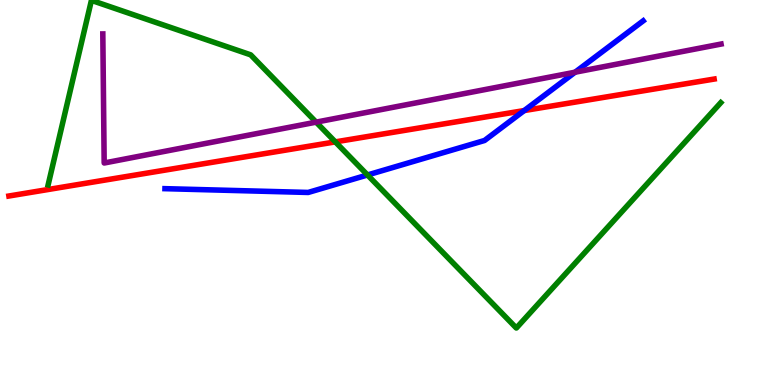[{'lines': ['blue', 'red'], 'intersections': [{'x': 6.76, 'y': 7.13}]}, {'lines': ['green', 'red'], 'intersections': [{'x': 4.33, 'y': 6.31}]}, {'lines': ['purple', 'red'], 'intersections': []}, {'lines': ['blue', 'green'], 'intersections': [{'x': 4.74, 'y': 5.46}]}, {'lines': ['blue', 'purple'], 'intersections': [{'x': 7.42, 'y': 8.12}]}, {'lines': ['green', 'purple'], 'intersections': [{'x': 4.08, 'y': 6.83}]}]